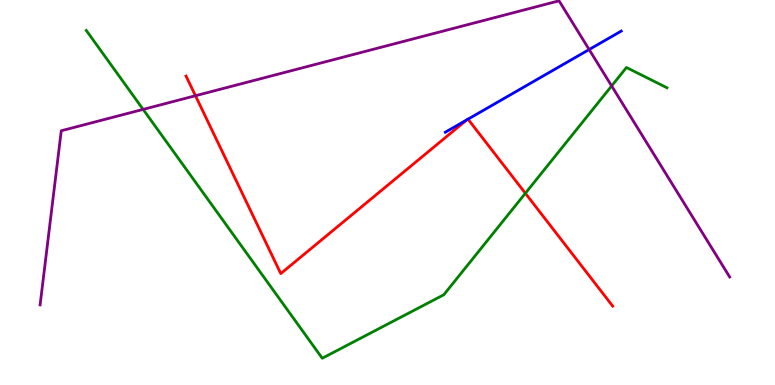[{'lines': ['blue', 'red'], 'intersections': [{'x': 6.02, 'y': 6.89}, {'x': 6.04, 'y': 6.9}]}, {'lines': ['green', 'red'], 'intersections': [{'x': 6.78, 'y': 4.98}]}, {'lines': ['purple', 'red'], 'intersections': [{'x': 2.52, 'y': 7.51}]}, {'lines': ['blue', 'green'], 'intersections': []}, {'lines': ['blue', 'purple'], 'intersections': [{'x': 7.6, 'y': 8.71}]}, {'lines': ['green', 'purple'], 'intersections': [{'x': 1.85, 'y': 7.16}, {'x': 7.89, 'y': 7.77}]}]